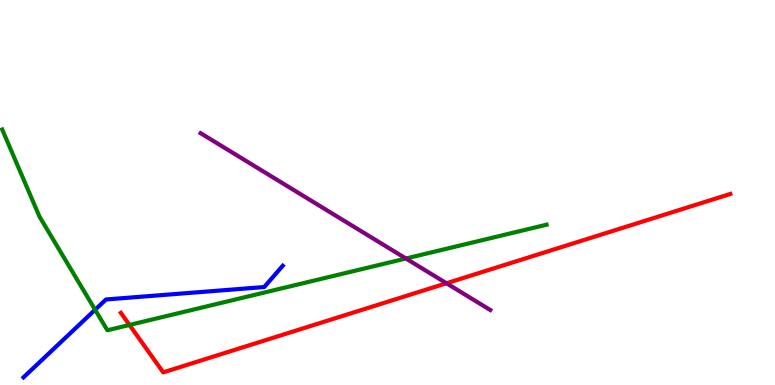[{'lines': ['blue', 'red'], 'intersections': []}, {'lines': ['green', 'red'], 'intersections': [{'x': 1.67, 'y': 1.56}]}, {'lines': ['purple', 'red'], 'intersections': [{'x': 5.76, 'y': 2.64}]}, {'lines': ['blue', 'green'], 'intersections': [{'x': 1.23, 'y': 1.95}]}, {'lines': ['blue', 'purple'], 'intersections': []}, {'lines': ['green', 'purple'], 'intersections': [{'x': 5.24, 'y': 3.29}]}]